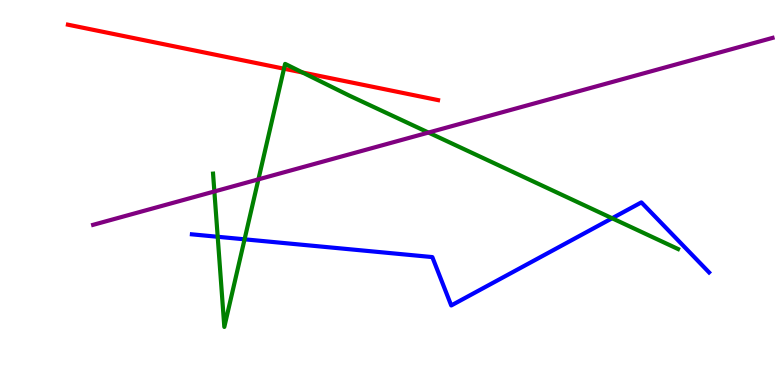[{'lines': ['blue', 'red'], 'intersections': []}, {'lines': ['green', 'red'], 'intersections': [{'x': 3.66, 'y': 8.22}, {'x': 3.9, 'y': 8.12}]}, {'lines': ['purple', 'red'], 'intersections': []}, {'lines': ['blue', 'green'], 'intersections': [{'x': 2.81, 'y': 3.85}, {'x': 3.16, 'y': 3.78}, {'x': 7.9, 'y': 4.33}]}, {'lines': ['blue', 'purple'], 'intersections': []}, {'lines': ['green', 'purple'], 'intersections': [{'x': 2.77, 'y': 5.03}, {'x': 3.33, 'y': 5.34}, {'x': 5.53, 'y': 6.56}]}]